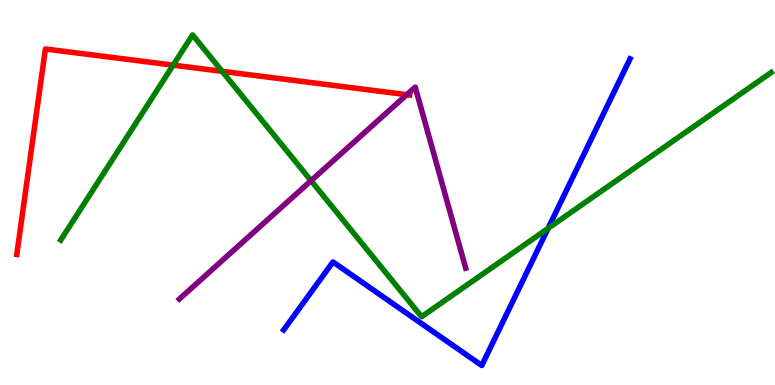[{'lines': ['blue', 'red'], 'intersections': []}, {'lines': ['green', 'red'], 'intersections': [{'x': 2.23, 'y': 8.31}, {'x': 2.87, 'y': 8.15}]}, {'lines': ['purple', 'red'], 'intersections': [{'x': 5.25, 'y': 7.54}]}, {'lines': ['blue', 'green'], 'intersections': [{'x': 7.07, 'y': 4.07}]}, {'lines': ['blue', 'purple'], 'intersections': []}, {'lines': ['green', 'purple'], 'intersections': [{'x': 4.01, 'y': 5.31}]}]